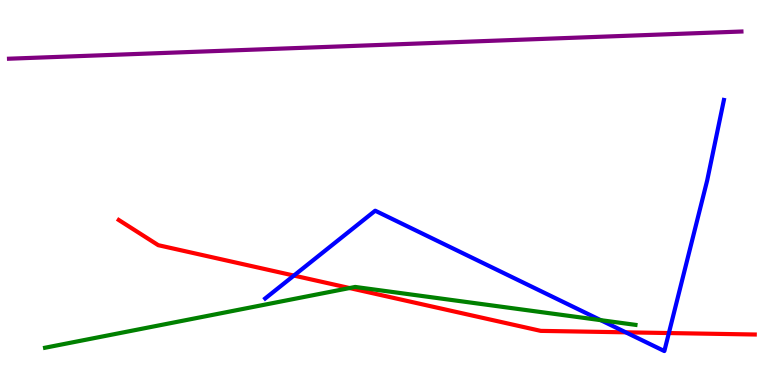[{'lines': ['blue', 'red'], 'intersections': [{'x': 3.79, 'y': 2.84}, {'x': 8.07, 'y': 1.37}, {'x': 8.63, 'y': 1.35}]}, {'lines': ['green', 'red'], 'intersections': [{'x': 4.51, 'y': 2.52}]}, {'lines': ['purple', 'red'], 'intersections': []}, {'lines': ['blue', 'green'], 'intersections': [{'x': 7.75, 'y': 1.68}]}, {'lines': ['blue', 'purple'], 'intersections': []}, {'lines': ['green', 'purple'], 'intersections': []}]